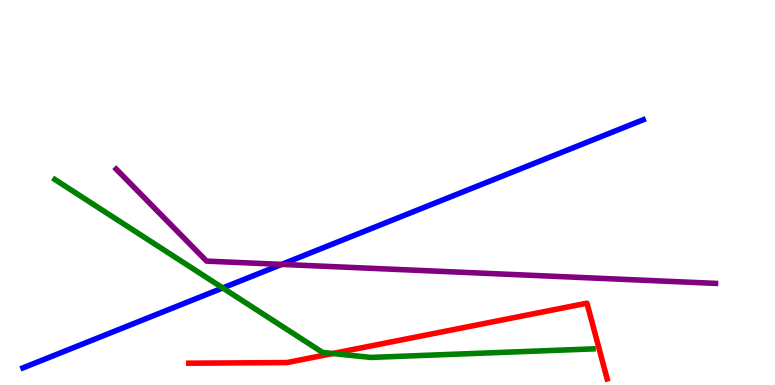[{'lines': ['blue', 'red'], 'intersections': []}, {'lines': ['green', 'red'], 'intersections': [{'x': 4.29, 'y': 0.818}]}, {'lines': ['purple', 'red'], 'intersections': []}, {'lines': ['blue', 'green'], 'intersections': [{'x': 2.87, 'y': 2.52}]}, {'lines': ['blue', 'purple'], 'intersections': [{'x': 3.63, 'y': 3.13}]}, {'lines': ['green', 'purple'], 'intersections': []}]